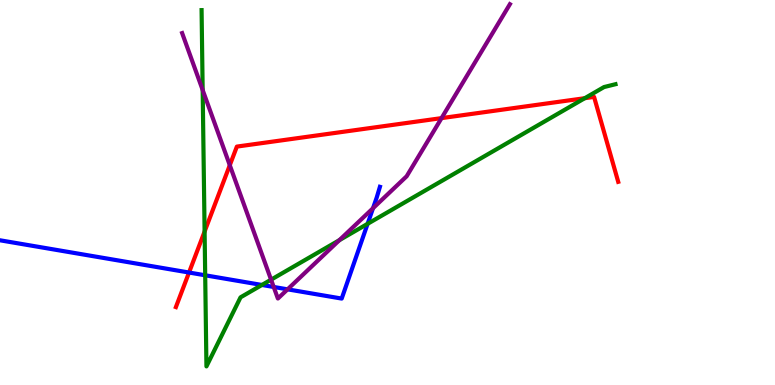[{'lines': ['blue', 'red'], 'intersections': [{'x': 2.44, 'y': 2.92}]}, {'lines': ['green', 'red'], 'intersections': [{'x': 2.64, 'y': 3.99}, {'x': 7.55, 'y': 7.45}]}, {'lines': ['purple', 'red'], 'intersections': [{'x': 2.97, 'y': 5.71}, {'x': 5.7, 'y': 6.93}]}, {'lines': ['blue', 'green'], 'intersections': [{'x': 2.65, 'y': 2.85}, {'x': 3.38, 'y': 2.6}, {'x': 4.74, 'y': 4.19}]}, {'lines': ['blue', 'purple'], 'intersections': [{'x': 3.53, 'y': 2.55}, {'x': 3.71, 'y': 2.48}, {'x': 4.81, 'y': 4.59}]}, {'lines': ['green', 'purple'], 'intersections': [{'x': 2.62, 'y': 7.66}, {'x': 3.5, 'y': 2.74}, {'x': 4.38, 'y': 3.76}]}]